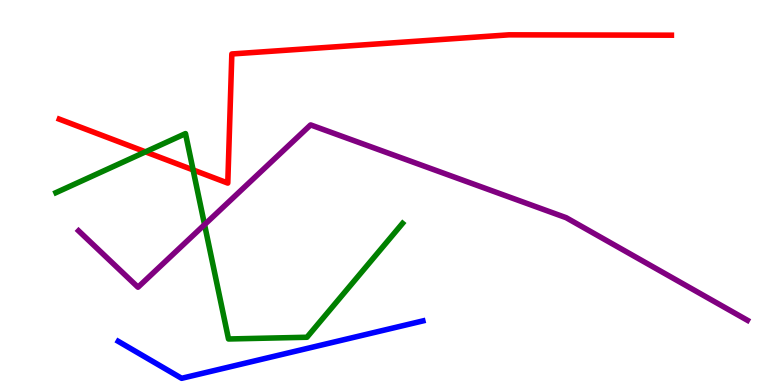[{'lines': ['blue', 'red'], 'intersections': []}, {'lines': ['green', 'red'], 'intersections': [{'x': 1.88, 'y': 6.06}, {'x': 2.49, 'y': 5.59}]}, {'lines': ['purple', 'red'], 'intersections': []}, {'lines': ['blue', 'green'], 'intersections': []}, {'lines': ['blue', 'purple'], 'intersections': []}, {'lines': ['green', 'purple'], 'intersections': [{'x': 2.64, 'y': 4.17}]}]